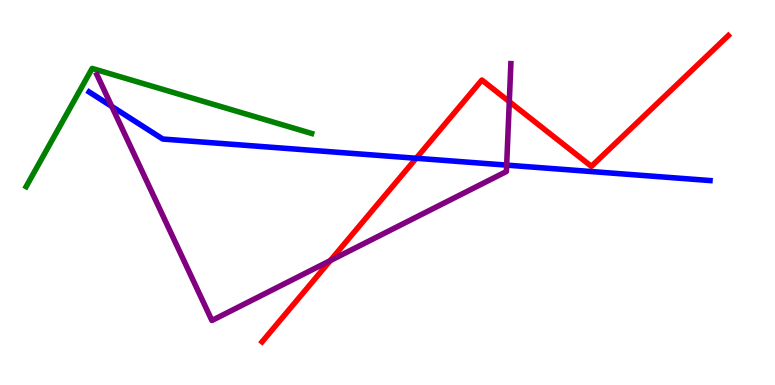[{'lines': ['blue', 'red'], 'intersections': [{'x': 5.37, 'y': 5.89}]}, {'lines': ['green', 'red'], 'intersections': []}, {'lines': ['purple', 'red'], 'intersections': [{'x': 4.26, 'y': 3.23}, {'x': 6.57, 'y': 7.36}]}, {'lines': ['blue', 'green'], 'intersections': []}, {'lines': ['blue', 'purple'], 'intersections': [{'x': 1.44, 'y': 7.24}, {'x': 6.54, 'y': 5.71}]}, {'lines': ['green', 'purple'], 'intersections': []}]